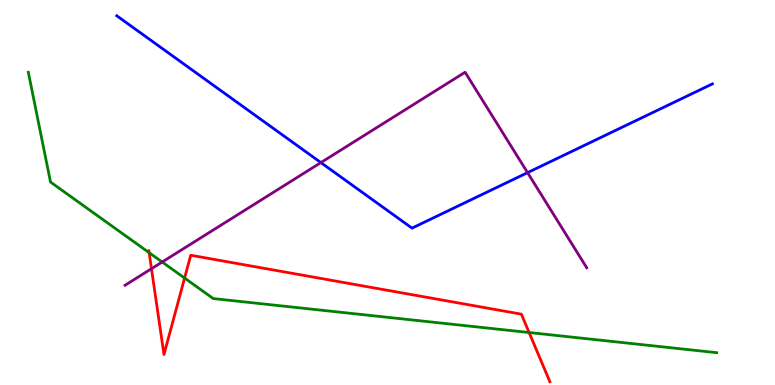[{'lines': ['blue', 'red'], 'intersections': []}, {'lines': ['green', 'red'], 'intersections': [{'x': 1.92, 'y': 3.44}, {'x': 2.38, 'y': 2.78}, {'x': 6.83, 'y': 1.36}]}, {'lines': ['purple', 'red'], 'intersections': [{'x': 1.95, 'y': 3.02}]}, {'lines': ['blue', 'green'], 'intersections': []}, {'lines': ['blue', 'purple'], 'intersections': [{'x': 4.14, 'y': 5.78}, {'x': 6.81, 'y': 5.52}]}, {'lines': ['green', 'purple'], 'intersections': [{'x': 2.09, 'y': 3.19}]}]